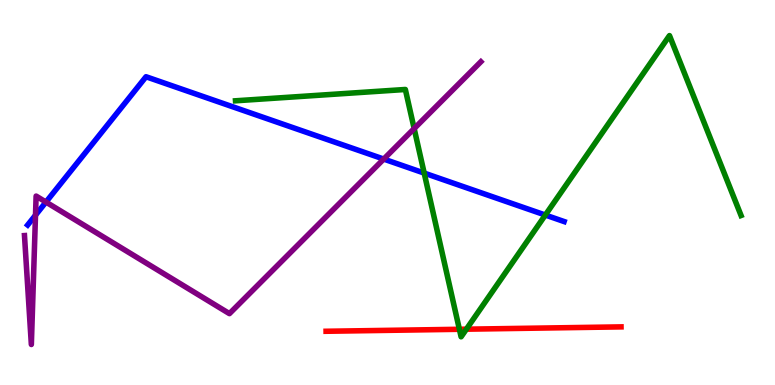[{'lines': ['blue', 'red'], 'intersections': []}, {'lines': ['green', 'red'], 'intersections': [{'x': 5.93, 'y': 1.45}, {'x': 6.02, 'y': 1.45}]}, {'lines': ['purple', 'red'], 'intersections': []}, {'lines': ['blue', 'green'], 'intersections': [{'x': 5.47, 'y': 5.5}, {'x': 7.04, 'y': 4.41}]}, {'lines': ['blue', 'purple'], 'intersections': [{'x': 0.458, 'y': 4.41}, {'x': 0.593, 'y': 4.75}, {'x': 4.95, 'y': 5.87}]}, {'lines': ['green', 'purple'], 'intersections': [{'x': 5.34, 'y': 6.66}]}]